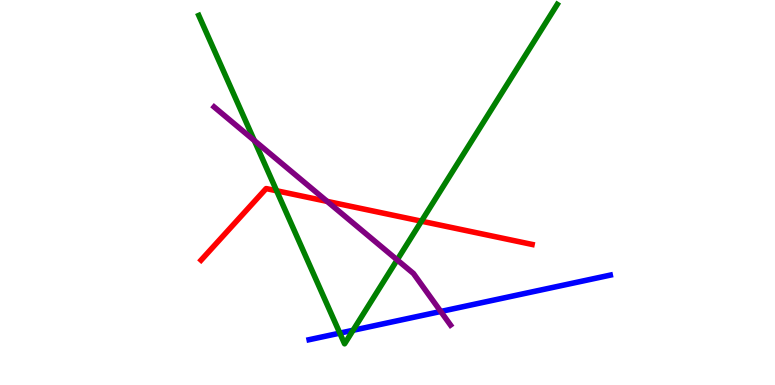[{'lines': ['blue', 'red'], 'intersections': []}, {'lines': ['green', 'red'], 'intersections': [{'x': 3.57, 'y': 5.04}, {'x': 5.44, 'y': 4.25}]}, {'lines': ['purple', 'red'], 'intersections': [{'x': 4.22, 'y': 4.77}]}, {'lines': ['blue', 'green'], 'intersections': [{'x': 4.38, 'y': 1.35}, {'x': 4.56, 'y': 1.42}]}, {'lines': ['blue', 'purple'], 'intersections': [{'x': 5.69, 'y': 1.91}]}, {'lines': ['green', 'purple'], 'intersections': [{'x': 3.28, 'y': 6.35}, {'x': 5.12, 'y': 3.25}]}]